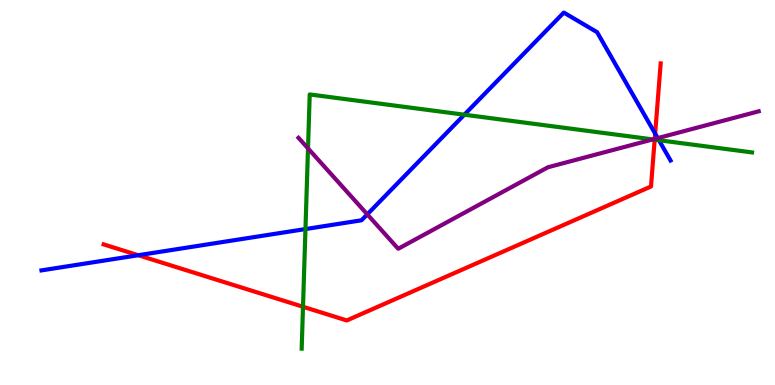[{'lines': ['blue', 'red'], 'intersections': [{'x': 1.78, 'y': 3.37}, {'x': 8.45, 'y': 6.53}]}, {'lines': ['green', 'red'], 'intersections': [{'x': 3.91, 'y': 2.03}, {'x': 8.45, 'y': 6.37}]}, {'lines': ['purple', 'red'], 'intersections': [{'x': 8.45, 'y': 6.39}]}, {'lines': ['blue', 'green'], 'intersections': [{'x': 3.94, 'y': 4.05}, {'x': 5.99, 'y': 7.02}, {'x': 8.5, 'y': 6.36}]}, {'lines': ['blue', 'purple'], 'intersections': [{'x': 4.74, 'y': 4.43}, {'x': 8.49, 'y': 6.41}]}, {'lines': ['green', 'purple'], 'intersections': [{'x': 3.97, 'y': 6.15}, {'x': 8.42, 'y': 6.38}]}]